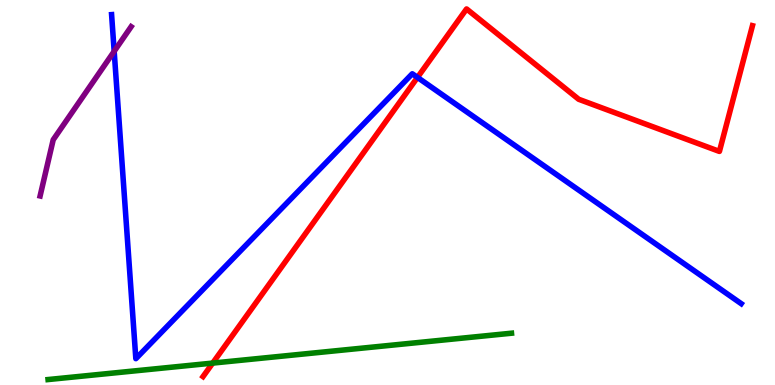[{'lines': ['blue', 'red'], 'intersections': [{'x': 5.39, 'y': 7.99}]}, {'lines': ['green', 'red'], 'intersections': [{'x': 2.74, 'y': 0.569}]}, {'lines': ['purple', 'red'], 'intersections': []}, {'lines': ['blue', 'green'], 'intersections': []}, {'lines': ['blue', 'purple'], 'intersections': [{'x': 1.47, 'y': 8.67}]}, {'lines': ['green', 'purple'], 'intersections': []}]